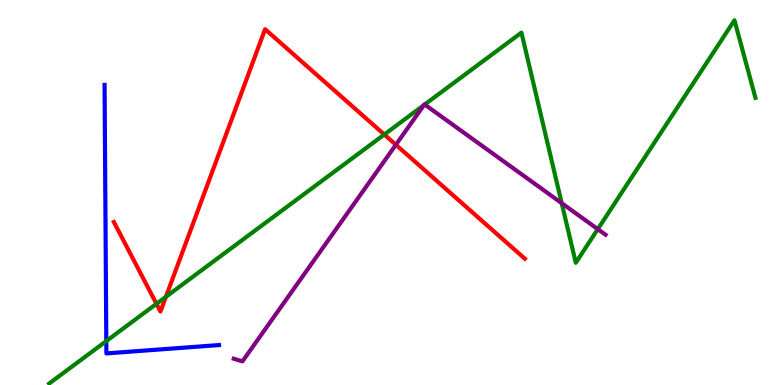[{'lines': ['blue', 'red'], 'intersections': []}, {'lines': ['green', 'red'], 'intersections': [{'x': 2.02, 'y': 2.11}, {'x': 2.14, 'y': 2.29}, {'x': 4.96, 'y': 6.51}]}, {'lines': ['purple', 'red'], 'intersections': [{'x': 5.11, 'y': 6.24}]}, {'lines': ['blue', 'green'], 'intersections': [{'x': 1.37, 'y': 1.14}]}, {'lines': ['blue', 'purple'], 'intersections': []}, {'lines': ['green', 'purple'], 'intersections': [{'x': 5.47, 'y': 7.27}, {'x': 5.48, 'y': 7.29}, {'x': 7.25, 'y': 4.72}, {'x': 7.71, 'y': 4.05}]}]